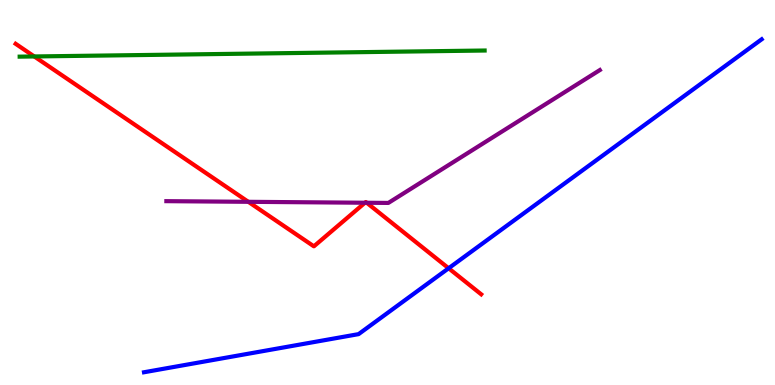[{'lines': ['blue', 'red'], 'intersections': [{'x': 5.79, 'y': 3.03}]}, {'lines': ['green', 'red'], 'intersections': [{'x': 0.442, 'y': 8.53}]}, {'lines': ['purple', 'red'], 'intersections': [{'x': 3.2, 'y': 4.76}, {'x': 4.71, 'y': 4.73}, {'x': 4.73, 'y': 4.73}]}, {'lines': ['blue', 'green'], 'intersections': []}, {'lines': ['blue', 'purple'], 'intersections': []}, {'lines': ['green', 'purple'], 'intersections': []}]